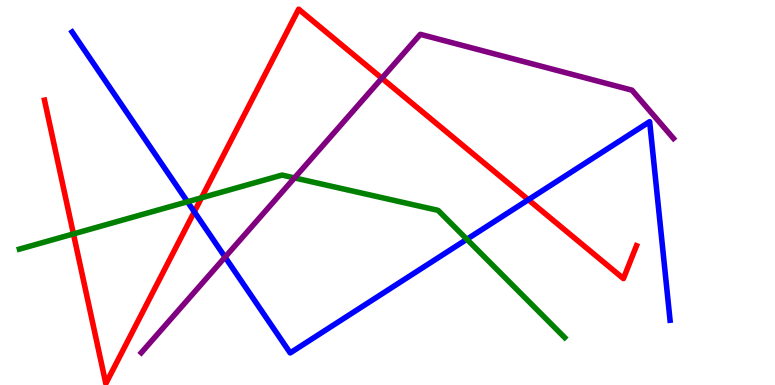[{'lines': ['blue', 'red'], 'intersections': [{'x': 2.51, 'y': 4.5}, {'x': 6.82, 'y': 4.81}]}, {'lines': ['green', 'red'], 'intersections': [{'x': 0.948, 'y': 3.92}, {'x': 2.6, 'y': 4.86}]}, {'lines': ['purple', 'red'], 'intersections': [{'x': 4.93, 'y': 7.97}]}, {'lines': ['blue', 'green'], 'intersections': [{'x': 2.42, 'y': 4.76}, {'x': 6.02, 'y': 3.79}]}, {'lines': ['blue', 'purple'], 'intersections': [{'x': 2.9, 'y': 3.32}]}, {'lines': ['green', 'purple'], 'intersections': [{'x': 3.8, 'y': 5.38}]}]